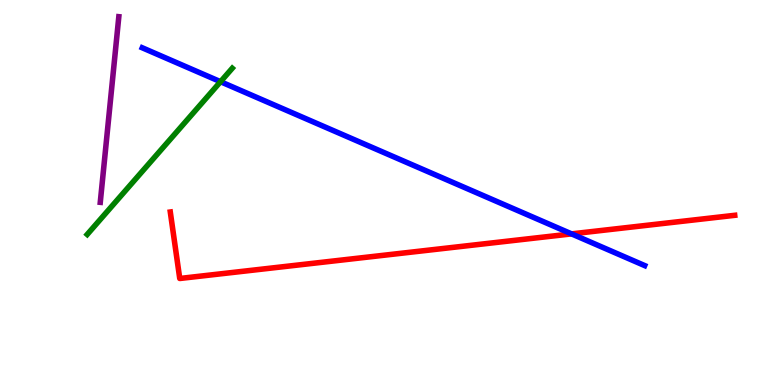[{'lines': ['blue', 'red'], 'intersections': [{'x': 7.38, 'y': 3.93}]}, {'lines': ['green', 'red'], 'intersections': []}, {'lines': ['purple', 'red'], 'intersections': []}, {'lines': ['blue', 'green'], 'intersections': [{'x': 2.85, 'y': 7.88}]}, {'lines': ['blue', 'purple'], 'intersections': []}, {'lines': ['green', 'purple'], 'intersections': []}]